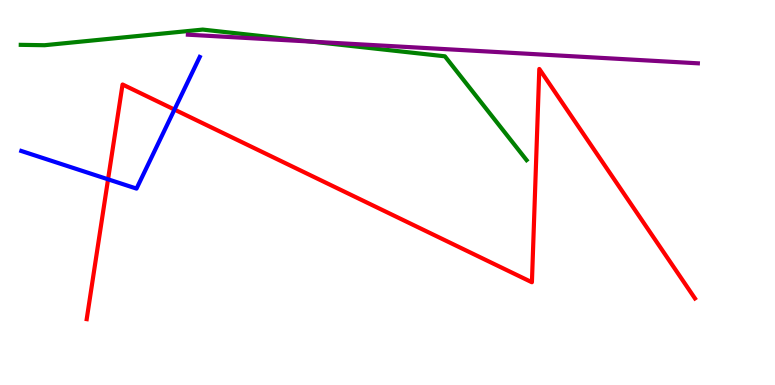[{'lines': ['blue', 'red'], 'intersections': [{'x': 1.39, 'y': 5.34}, {'x': 2.25, 'y': 7.15}]}, {'lines': ['green', 'red'], 'intersections': []}, {'lines': ['purple', 'red'], 'intersections': []}, {'lines': ['blue', 'green'], 'intersections': []}, {'lines': ['blue', 'purple'], 'intersections': []}, {'lines': ['green', 'purple'], 'intersections': [{'x': 4.03, 'y': 8.92}]}]